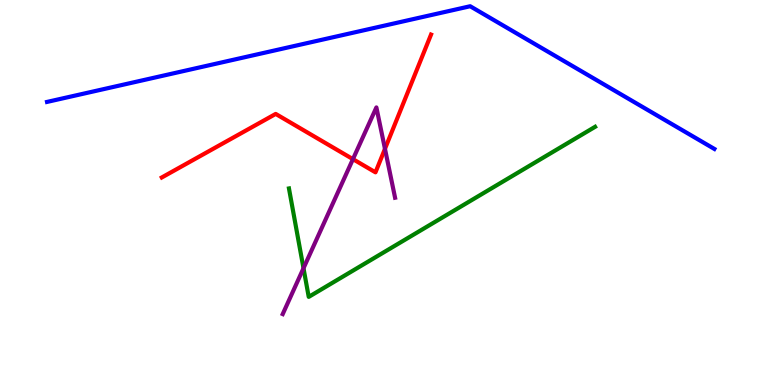[{'lines': ['blue', 'red'], 'intersections': []}, {'lines': ['green', 'red'], 'intersections': []}, {'lines': ['purple', 'red'], 'intersections': [{'x': 4.55, 'y': 5.87}, {'x': 4.97, 'y': 6.13}]}, {'lines': ['blue', 'green'], 'intersections': []}, {'lines': ['blue', 'purple'], 'intersections': []}, {'lines': ['green', 'purple'], 'intersections': [{'x': 3.92, 'y': 3.03}]}]